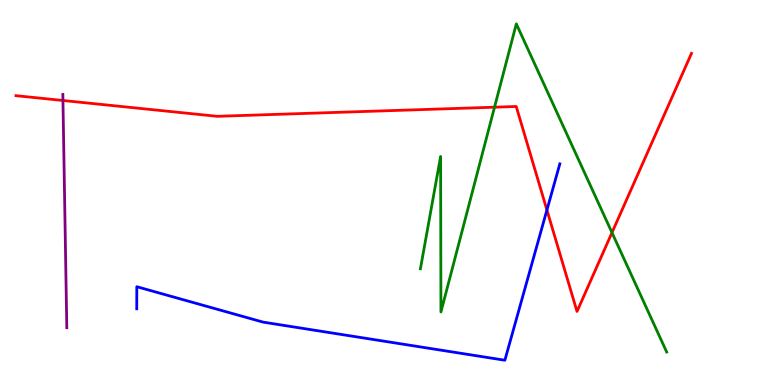[{'lines': ['blue', 'red'], 'intersections': [{'x': 7.06, 'y': 4.55}]}, {'lines': ['green', 'red'], 'intersections': [{'x': 6.38, 'y': 7.22}, {'x': 7.9, 'y': 3.96}]}, {'lines': ['purple', 'red'], 'intersections': [{'x': 0.812, 'y': 7.39}]}, {'lines': ['blue', 'green'], 'intersections': []}, {'lines': ['blue', 'purple'], 'intersections': []}, {'lines': ['green', 'purple'], 'intersections': []}]